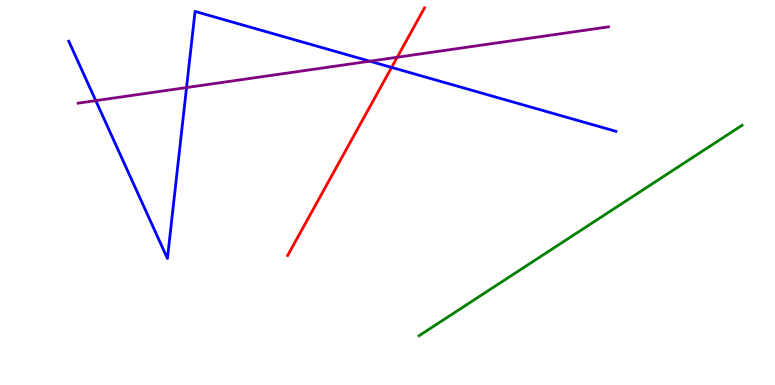[{'lines': ['blue', 'red'], 'intersections': [{'x': 5.05, 'y': 8.25}]}, {'lines': ['green', 'red'], 'intersections': []}, {'lines': ['purple', 'red'], 'intersections': [{'x': 5.13, 'y': 8.51}]}, {'lines': ['blue', 'green'], 'intersections': []}, {'lines': ['blue', 'purple'], 'intersections': [{'x': 1.24, 'y': 7.39}, {'x': 2.41, 'y': 7.73}, {'x': 4.77, 'y': 8.41}]}, {'lines': ['green', 'purple'], 'intersections': []}]